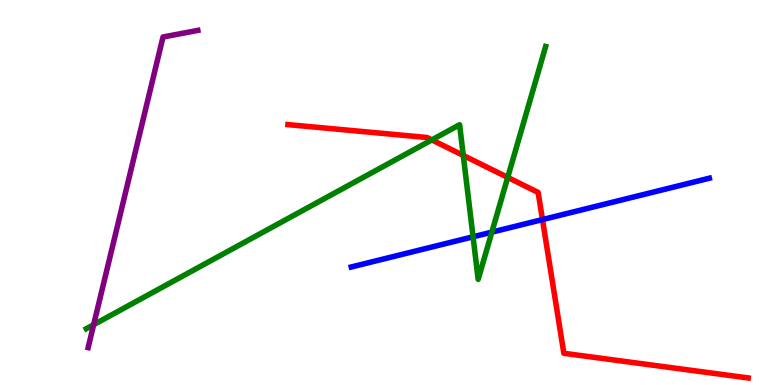[{'lines': ['blue', 'red'], 'intersections': [{'x': 7.0, 'y': 4.3}]}, {'lines': ['green', 'red'], 'intersections': [{'x': 5.57, 'y': 6.37}, {'x': 5.98, 'y': 5.96}, {'x': 6.55, 'y': 5.39}]}, {'lines': ['purple', 'red'], 'intersections': []}, {'lines': ['blue', 'green'], 'intersections': [{'x': 6.1, 'y': 3.85}, {'x': 6.35, 'y': 3.97}]}, {'lines': ['blue', 'purple'], 'intersections': []}, {'lines': ['green', 'purple'], 'intersections': [{'x': 1.21, 'y': 1.57}]}]